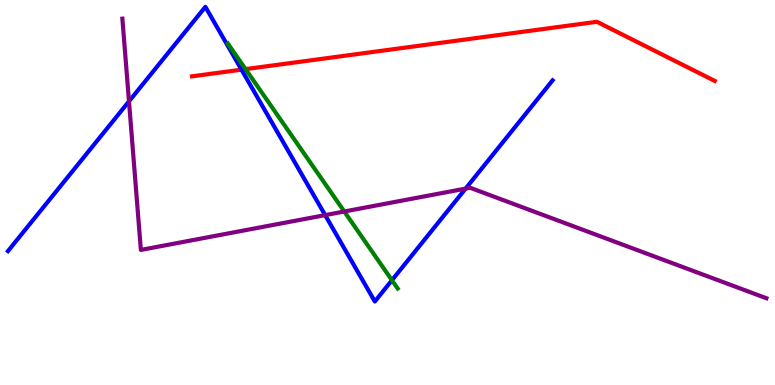[{'lines': ['blue', 'red'], 'intersections': [{'x': 3.12, 'y': 8.19}]}, {'lines': ['green', 'red'], 'intersections': [{'x': 3.17, 'y': 8.2}]}, {'lines': ['purple', 'red'], 'intersections': []}, {'lines': ['blue', 'green'], 'intersections': [{'x': 5.06, 'y': 2.72}]}, {'lines': ['blue', 'purple'], 'intersections': [{'x': 1.66, 'y': 7.37}, {'x': 4.2, 'y': 4.41}, {'x': 6.01, 'y': 5.1}]}, {'lines': ['green', 'purple'], 'intersections': [{'x': 4.44, 'y': 4.51}]}]